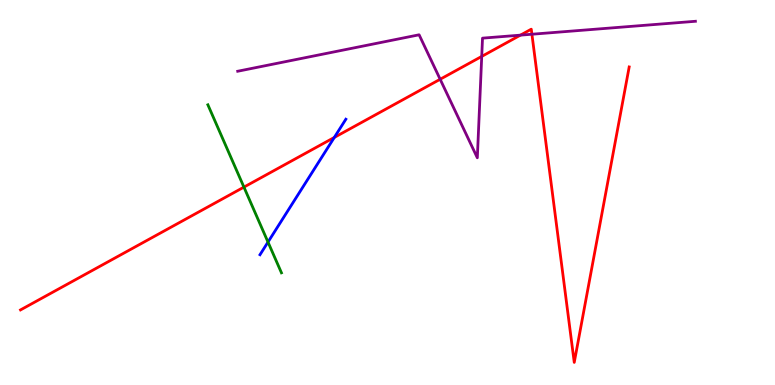[{'lines': ['blue', 'red'], 'intersections': [{'x': 4.31, 'y': 6.43}]}, {'lines': ['green', 'red'], 'intersections': [{'x': 3.15, 'y': 5.14}]}, {'lines': ['purple', 'red'], 'intersections': [{'x': 5.68, 'y': 7.94}, {'x': 6.22, 'y': 8.53}, {'x': 6.72, 'y': 9.09}, {'x': 6.86, 'y': 9.11}]}, {'lines': ['blue', 'green'], 'intersections': [{'x': 3.46, 'y': 3.71}]}, {'lines': ['blue', 'purple'], 'intersections': []}, {'lines': ['green', 'purple'], 'intersections': []}]